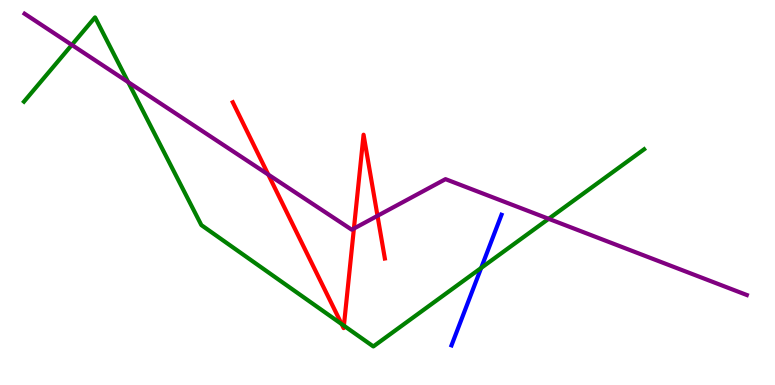[{'lines': ['blue', 'red'], 'intersections': []}, {'lines': ['green', 'red'], 'intersections': [{'x': 4.41, 'y': 1.58}, {'x': 4.44, 'y': 1.54}]}, {'lines': ['purple', 'red'], 'intersections': [{'x': 3.46, 'y': 5.46}, {'x': 4.57, 'y': 4.06}, {'x': 4.87, 'y': 4.39}]}, {'lines': ['blue', 'green'], 'intersections': [{'x': 6.21, 'y': 3.04}]}, {'lines': ['blue', 'purple'], 'intersections': []}, {'lines': ['green', 'purple'], 'intersections': [{'x': 0.927, 'y': 8.83}, {'x': 1.65, 'y': 7.87}, {'x': 7.08, 'y': 4.32}]}]